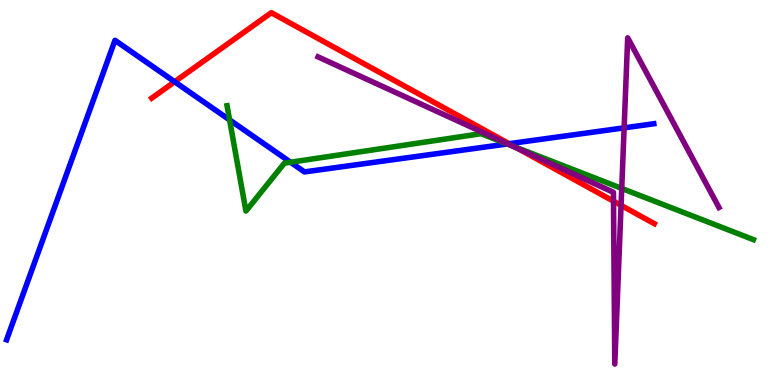[{'lines': ['blue', 'red'], 'intersections': [{'x': 2.25, 'y': 7.88}, {'x': 6.57, 'y': 6.27}]}, {'lines': ['green', 'red'], 'intersections': [{'x': 6.65, 'y': 6.18}]}, {'lines': ['purple', 'red'], 'intersections': [{'x': 6.68, 'y': 6.15}, {'x': 7.92, 'y': 4.77}, {'x': 8.01, 'y': 4.67}]}, {'lines': ['blue', 'green'], 'intersections': [{'x': 2.96, 'y': 6.89}, {'x': 3.75, 'y': 5.79}, {'x': 6.55, 'y': 6.26}]}, {'lines': ['blue', 'purple'], 'intersections': [{'x': 6.55, 'y': 6.26}, {'x': 8.05, 'y': 6.68}]}, {'lines': ['green', 'purple'], 'intersections': [{'x': 6.6, 'y': 6.22}, {'x': 8.02, 'y': 5.11}]}]